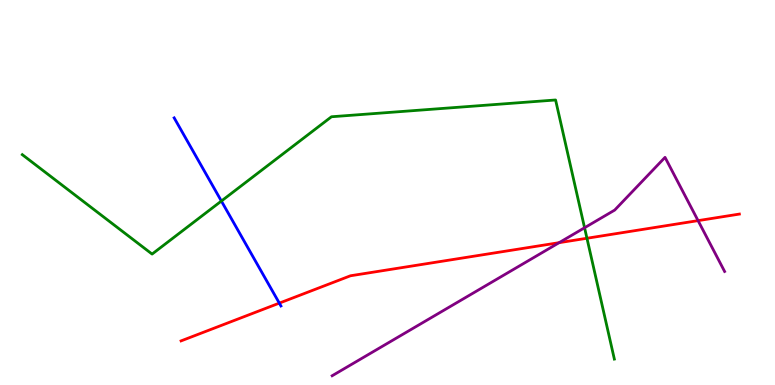[{'lines': ['blue', 'red'], 'intersections': [{'x': 3.6, 'y': 2.13}]}, {'lines': ['green', 'red'], 'intersections': [{'x': 7.57, 'y': 3.81}]}, {'lines': ['purple', 'red'], 'intersections': [{'x': 7.21, 'y': 3.7}, {'x': 9.01, 'y': 4.27}]}, {'lines': ['blue', 'green'], 'intersections': [{'x': 2.86, 'y': 4.78}]}, {'lines': ['blue', 'purple'], 'intersections': []}, {'lines': ['green', 'purple'], 'intersections': [{'x': 7.54, 'y': 4.08}]}]